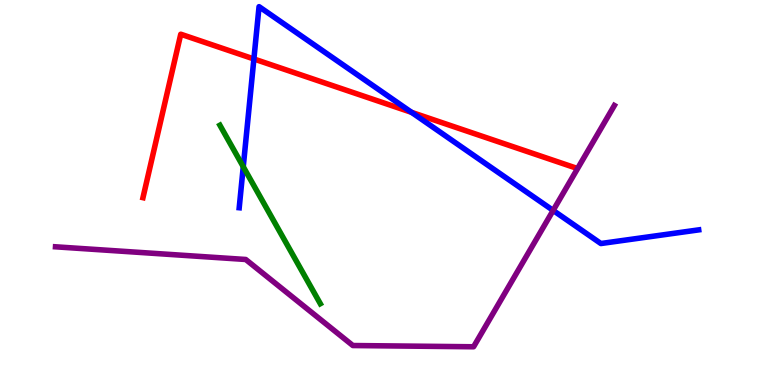[{'lines': ['blue', 'red'], 'intersections': [{'x': 3.28, 'y': 8.47}, {'x': 5.31, 'y': 7.08}]}, {'lines': ['green', 'red'], 'intersections': []}, {'lines': ['purple', 'red'], 'intersections': []}, {'lines': ['blue', 'green'], 'intersections': [{'x': 3.14, 'y': 5.67}]}, {'lines': ['blue', 'purple'], 'intersections': [{'x': 7.14, 'y': 4.53}]}, {'lines': ['green', 'purple'], 'intersections': []}]